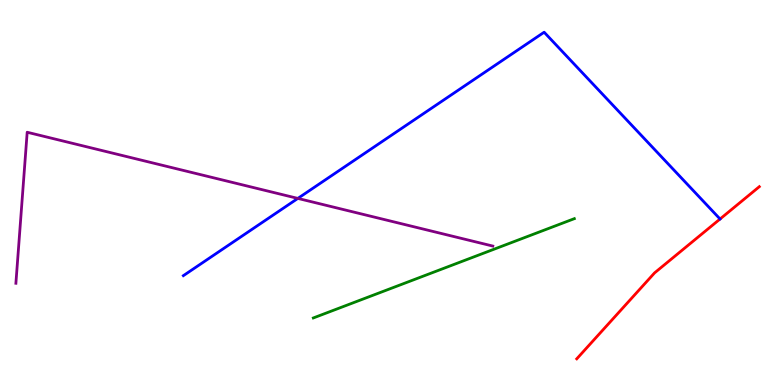[{'lines': ['blue', 'red'], 'intersections': []}, {'lines': ['green', 'red'], 'intersections': []}, {'lines': ['purple', 'red'], 'intersections': []}, {'lines': ['blue', 'green'], 'intersections': []}, {'lines': ['blue', 'purple'], 'intersections': [{'x': 3.84, 'y': 4.85}]}, {'lines': ['green', 'purple'], 'intersections': []}]